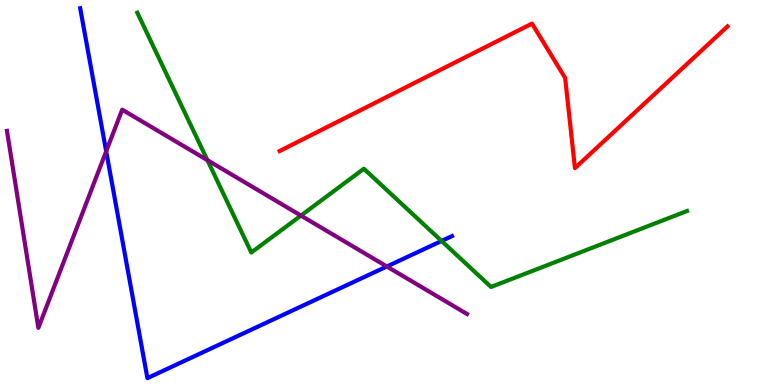[{'lines': ['blue', 'red'], 'intersections': []}, {'lines': ['green', 'red'], 'intersections': []}, {'lines': ['purple', 'red'], 'intersections': []}, {'lines': ['blue', 'green'], 'intersections': [{'x': 5.7, 'y': 3.74}]}, {'lines': ['blue', 'purple'], 'intersections': [{'x': 1.37, 'y': 6.07}, {'x': 4.99, 'y': 3.08}]}, {'lines': ['green', 'purple'], 'intersections': [{'x': 2.68, 'y': 5.84}, {'x': 3.88, 'y': 4.4}]}]